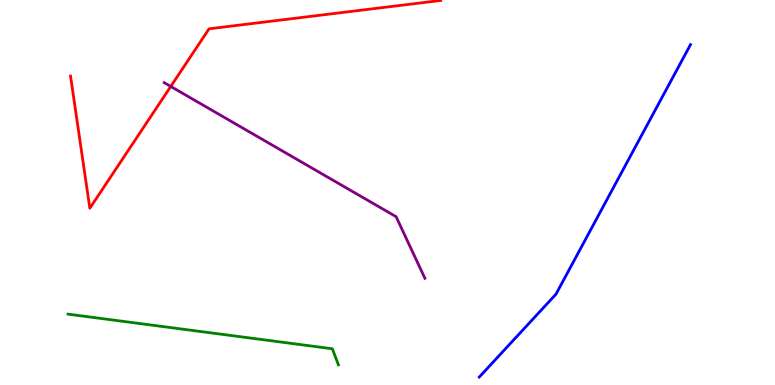[{'lines': ['blue', 'red'], 'intersections': []}, {'lines': ['green', 'red'], 'intersections': []}, {'lines': ['purple', 'red'], 'intersections': [{'x': 2.2, 'y': 7.75}]}, {'lines': ['blue', 'green'], 'intersections': []}, {'lines': ['blue', 'purple'], 'intersections': []}, {'lines': ['green', 'purple'], 'intersections': []}]